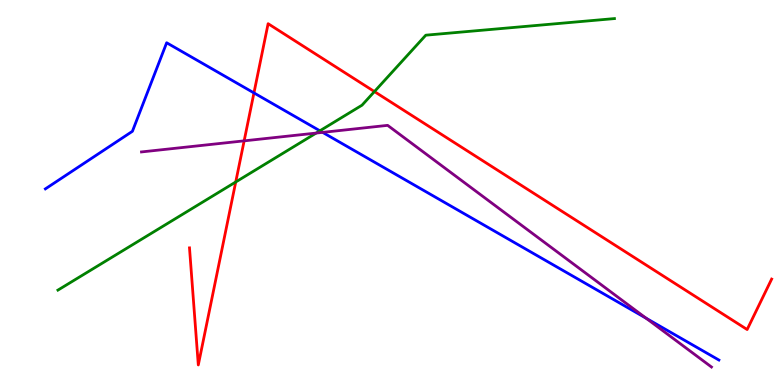[{'lines': ['blue', 'red'], 'intersections': [{'x': 3.28, 'y': 7.59}]}, {'lines': ['green', 'red'], 'intersections': [{'x': 3.04, 'y': 5.27}, {'x': 4.83, 'y': 7.62}]}, {'lines': ['purple', 'red'], 'intersections': [{'x': 3.15, 'y': 6.34}]}, {'lines': ['blue', 'green'], 'intersections': [{'x': 4.13, 'y': 6.6}]}, {'lines': ['blue', 'purple'], 'intersections': [{'x': 4.16, 'y': 6.56}, {'x': 8.34, 'y': 1.73}]}, {'lines': ['green', 'purple'], 'intersections': [{'x': 4.08, 'y': 6.54}]}]